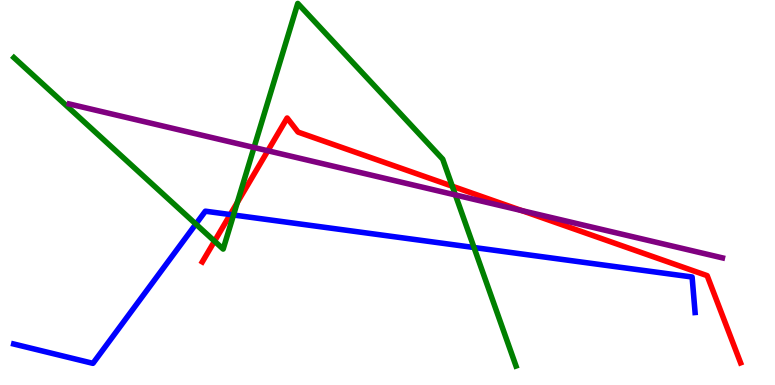[{'lines': ['blue', 'red'], 'intersections': [{'x': 2.97, 'y': 4.43}]}, {'lines': ['green', 'red'], 'intersections': [{'x': 2.77, 'y': 3.74}, {'x': 3.06, 'y': 4.74}, {'x': 5.84, 'y': 5.16}]}, {'lines': ['purple', 'red'], 'intersections': [{'x': 3.46, 'y': 6.08}, {'x': 6.73, 'y': 4.53}]}, {'lines': ['blue', 'green'], 'intersections': [{'x': 2.53, 'y': 4.18}, {'x': 3.01, 'y': 4.42}, {'x': 6.12, 'y': 3.57}]}, {'lines': ['blue', 'purple'], 'intersections': []}, {'lines': ['green', 'purple'], 'intersections': [{'x': 3.28, 'y': 6.17}, {'x': 5.88, 'y': 4.94}]}]